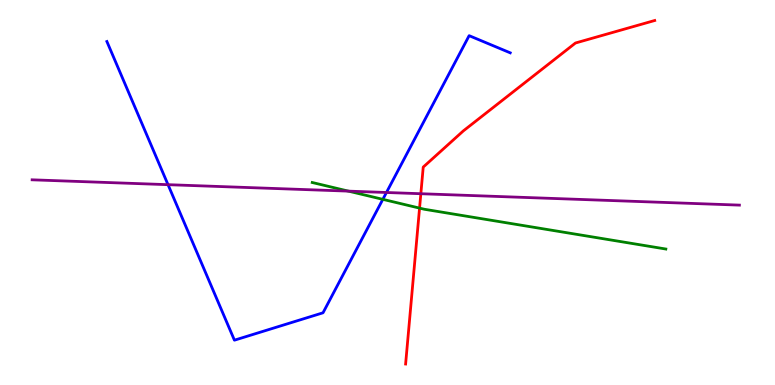[{'lines': ['blue', 'red'], 'intersections': []}, {'lines': ['green', 'red'], 'intersections': [{'x': 5.41, 'y': 4.59}]}, {'lines': ['purple', 'red'], 'intersections': [{'x': 5.43, 'y': 4.97}]}, {'lines': ['blue', 'green'], 'intersections': [{'x': 4.94, 'y': 4.82}]}, {'lines': ['blue', 'purple'], 'intersections': [{'x': 2.17, 'y': 5.2}, {'x': 4.99, 'y': 5.0}]}, {'lines': ['green', 'purple'], 'intersections': [{'x': 4.5, 'y': 5.04}]}]